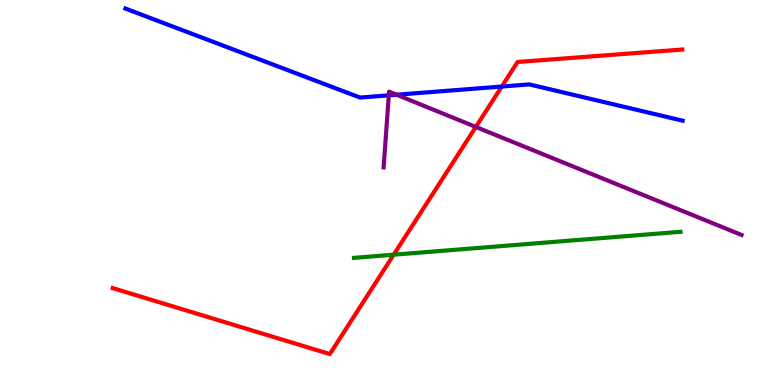[{'lines': ['blue', 'red'], 'intersections': [{'x': 6.47, 'y': 7.75}]}, {'lines': ['green', 'red'], 'intersections': [{'x': 5.08, 'y': 3.38}]}, {'lines': ['purple', 'red'], 'intersections': [{'x': 6.14, 'y': 6.7}]}, {'lines': ['blue', 'green'], 'intersections': []}, {'lines': ['blue', 'purple'], 'intersections': [{'x': 5.02, 'y': 7.52}, {'x': 5.12, 'y': 7.54}]}, {'lines': ['green', 'purple'], 'intersections': []}]